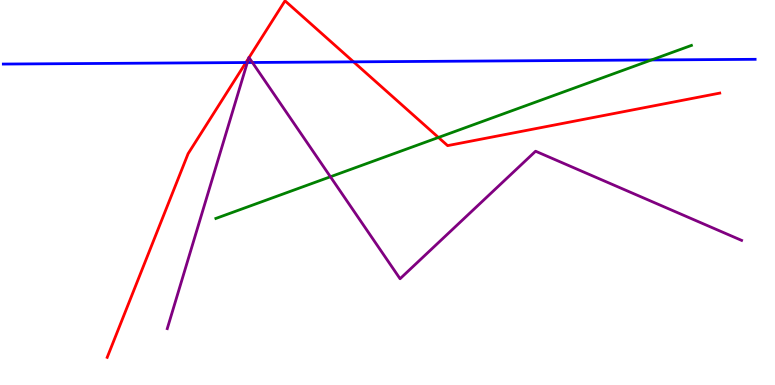[{'lines': ['blue', 'red'], 'intersections': [{'x': 3.17, 'y': 8.38}, {'x': 4.56, 'y': 8.39}]}, {'lines': ['green', 'red'], 'intersections': [{'x': 5.66, 'y': 6.43}]}, {'lines': ['purple', 'red'], 'intersections': [{'x': 3.21, 'y': 8.49}, {'x': 3.21, 'y': 8.5}]}, {'lines': ['blue', 'green'], 'intersections': [{'x': 8.41, 'y': 8.44}]}, {'lines': ['blue', 'purple'], 'intersections': [{'x': 3.19, 'y': 8.38}, {'x': 3.26, 'y': 8.38}]}, {'lines': ['green', 'purple'], 'intersections': [{'x': 4.26, 'y': 5.41}]}]